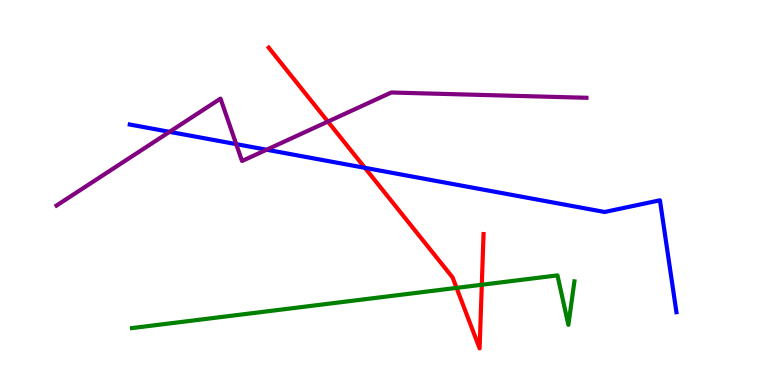[{'lines': ['blue', 'red'], 'intersections': [{'x': 4.71, 'y': 5.64}]}, {'lines': ['green', 'red'], 'intersections': [{'x': 5.89, 'y': 2.52}, {'x': 6.22, 'y': 2.6}]}, {'lines': ['purple', 'red'], 'intersections': [{'x': 4.23, 'y': 6.84}]}, {'lines': ['blue', 'green'], 'intersections': []}, {'lines': ['blue', 'purple'], 'intersections': [{'x': 2.19, 'y': 6.58}, {'x': 3.05, 'y': 6.26}, {'x': 3.44, 'y': 6.11}]}, {'lines': ['green', 'purple'], 'intersections': []}]